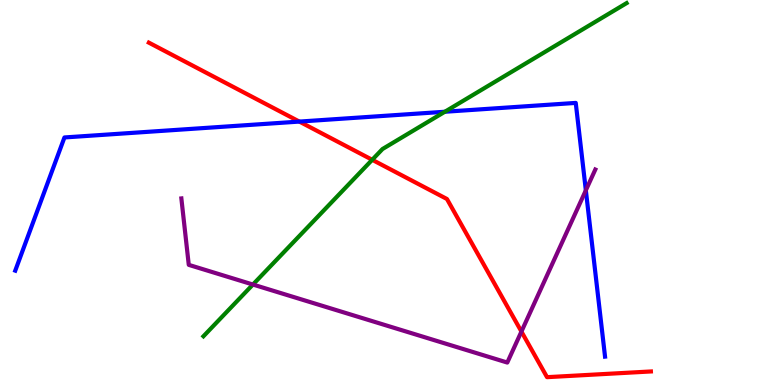[{'lines': ['blue', 'red'], 'intersections': [{'x': 3.86, 'y': 6.84}]}, {'lines': ['green', 'red'], 'intersections': [{'x': 4.8, 'y': 5.85}]}, {'lines': ['purple', 'red'], 'intersections': [{'x': 6.73, 'y': 1.39}]}, {'lines': ['blue', 'green'], 'intersections': [{'x': 5.74, 'y': 7.1}]}, {'lines': ['blue', 'purple'], 'intersections': [{'x': 7.56, 'y': 5.06}]}, {'lines': ['green', 'purple'], 'intersections': [{'x': 3.26, 'y': 2.61}]}]